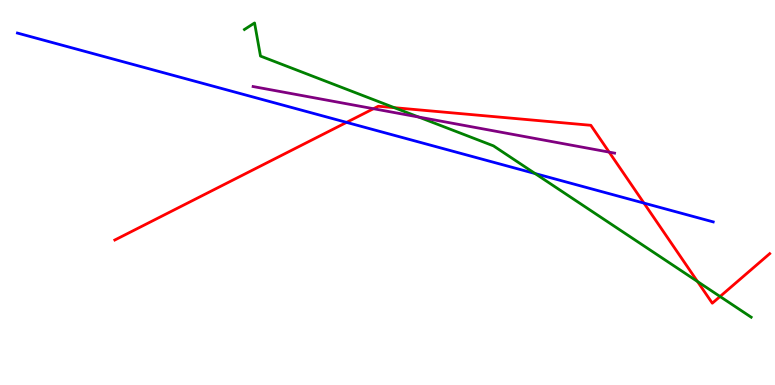[{'lines': ['blue', 'red'], 'intersections': [{'x': 4.47, 'y': 6.82}, {'x': 8.31, 'y': 4.72}]}, {'lines': ['green', 'red'], 'intersections': [{'x': 5.09, 'y': 7.2}, {'x': 9.0, 'y': 2.69}, {'x': 9.29, 'y': 2.3}]}, {'lines': ['purple', 'red'], 'intersections': [{'x': 4.82, 'y': 7.18}, {'x': 7.86, 'y': 6.05}]}, {'lines': ['blue', 'green'], 'intersections': [{'x': 6.9, 'y': 5.49}]}, {'lines': ['blue', 'purple'], 'intersections': []}, {'lines': ['green', 'purple'], 'intersections': [{'x': 5.4, 'y': 6.96}]}]